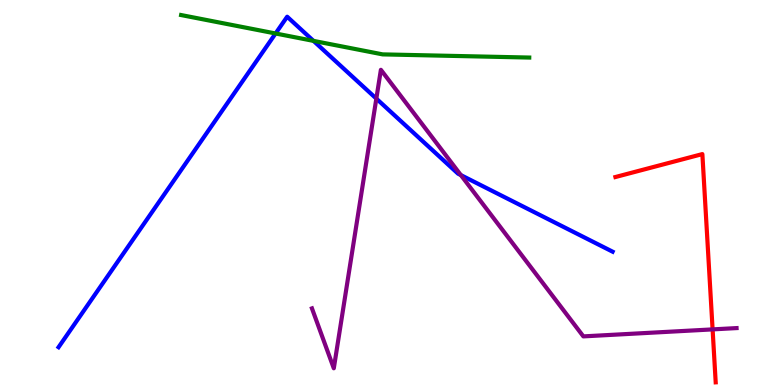[{'lines': ['blue', 'red'], 'intersections': []}, {'lines': ['green', 'red'], 'intersections': []}, {'lines': ['purple', 'red'], 'intersections': [{'x': 9.19, 'y': 1.44}]}, {'lines': ['blue', 'green'], 'intersections': [{'x': 3.56, 'y': 9.13}, {'x': 4.04, 'y': 8.94}]}, {'lines': ['blue', 'purple'], 'intersections': [{'x': 4.86, 'y': 7.44}, {'x': 5.95, 'y': 5.45}]}, {'lines': ['green', 'purple'], 'intersections': []}]